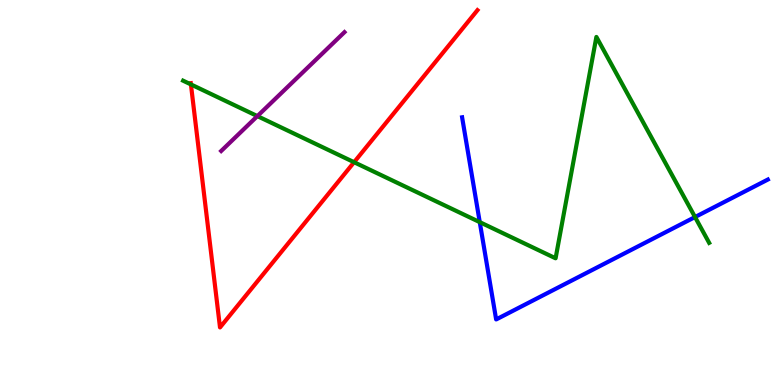[{'lines': ['blue', 'red'], 'intersections': []}, {'lines': ['green', 'red'], 'intersections': [{'x': 2.46, 'y': 7.81}, {'x': 4.57, 'y': 5.79}]}, {'lines': ['purple', 'red'], 'intersections': []}, {'lines': ['blue', 'green'], 'intersections': [{'x': 6.19, 'y': 4.23}, {'x': 8.97, 'y': 4.36}]}, {'lines': ['blue', 'purple'], 'intersections': []}, {'lines': ['green', 'purple'], 'intersections': [{'x': 3.32, 'y': 6.98}]}]